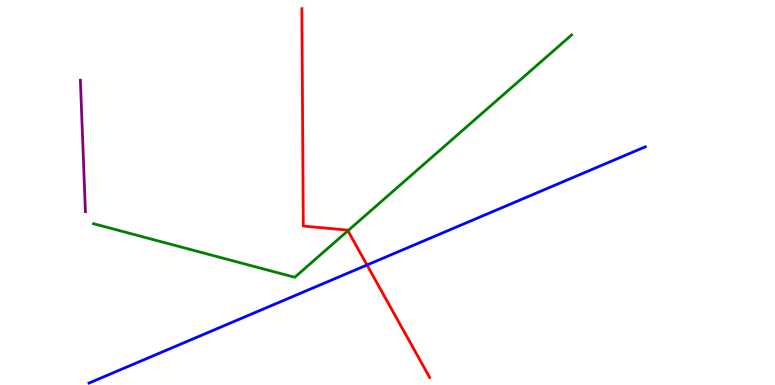[{'lines': ['blue', 'red'], 'intersections': [{'x': 4.74, 'y': 3.12}]}, {'lines': ['green', 'red'], 'intersections': [{'x': 4.49, 'y': 4.01}]}, {'lines': ['purple', 'red'], 'intersections': []}, {'lines': ['blue', 'green'], 'intersections': []}, {'lines': ['blue', 'purple'], 'intersections': []}, {'lines': ['green', 'purple'], 'intersections': []}]